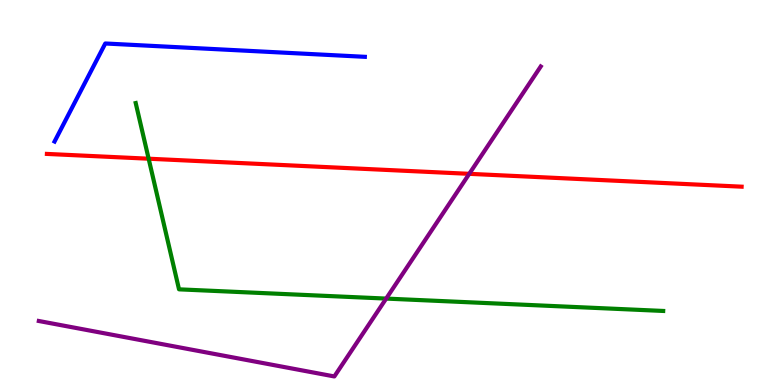[{'lines': ['blue', 'red'], 'intersections': []}, {'lines': ['green', 'red'], 'intersections': [{'x': 1.92, 'y': 5.88}]}, {'lines': ['purple', 'red'], 'intersections': [{'x': 6.05, 'y': 5.48}]}, {'lines': ['blue', 'green'], 'intersections': []}, {'lines': ['blue', 'purple'], 'intersections': []}, {'lines': ['green', 'purple'], 'intersections': [{'x': 4.98, 'y': 2.24}]}]